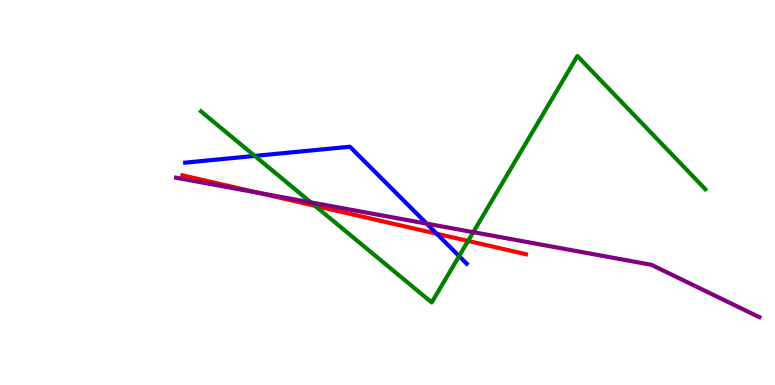[{'lines': ['blue', 'red'], 'intersections': [{'x': 5.64, 'y': 3.93}]}, {'lines': ['green', 'red'], 'intersections': [{'x': 4.06, 'y': 4.66}, {'x': 6.04, 'y': 3.74}]}, {'lines': ['purple', 'red'], 'intersections': [{'x': 3.34, 'y': 4.99}]}, {'lines': ['blue', 'green'], 'intersections': [{'x': 3.29, 'y': 5.95}, {'x': 5.92, 'y': 3.35}]}, {'lines': ['blue', 'purple'], 'intersections': [{'x': 5.51, 'y': 4.19}]}, {'lines': ['green', 'purple'], 'intersections': [{'x': 4.01, 'y': 4.74}, {'x': 6.11, 'y': 3.97}]}]